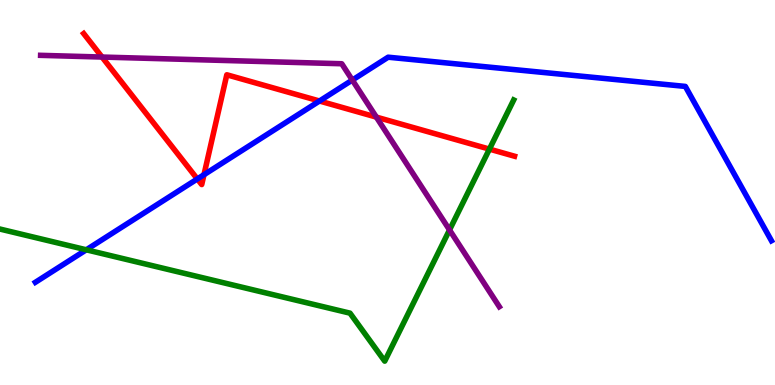[{'lines': ['blue', 'red'], 'intersections': [{'x': 2.55, 'y': 5.35}, {'x': 2.63, 'y': 5.46}, {'x': 4.12, 'y': 7.38}]}, {'lines': ['green', 'red'], 'intersections': [{'x': 6.32, 'y': 6.13}]}, {'lines': ['purple', 'red'], 'intersections': [{'x': 1.32, 'y': 8.52}, {'x': 4.86, 'y': 6.96}]}, {'lines': ['blue', 'green'], 'intersections': [{'x': 1.11, 'y': 3.51}]}, {'lines': ['blue', 'purple'], 'intersections': [{'x': 4.55, 'y': 7.92}]}, {'lines': ['green', 'purple'], 'intersections': [{'x': 5.8, 'y': 4.03}]}]